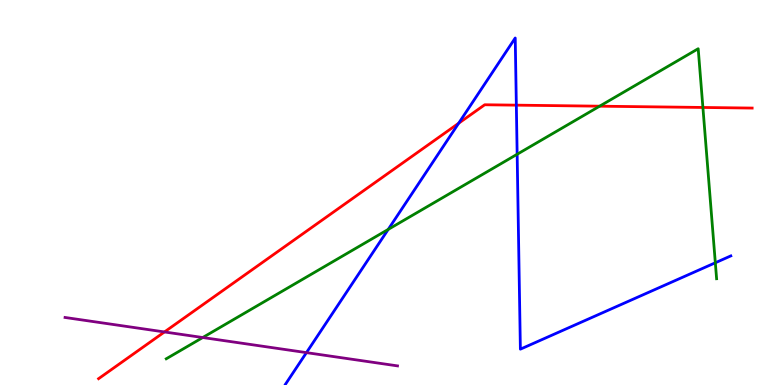[{'lines': ['blue', 'red'], 'intersections': [{'x': 5.92, 'y': 6.8}, {'x': 6.66, 'y': 7.27}]}, {'lines': ['green', 'red'], 'intersections': [{'x': 7.74, 'y': 7.24}, {'x': 9.07, 'y': 7.21}]}, {'lines': ['purple', 'red'], 'intersections': [{'x': 2.12, 'y': 1.38}]}, {'lines': ['blue', 'green'], 'intersections': [{'x': 5.01, 'y': 4.04}, {'x': 6.67, 'y': 5.99}, {'x': 9.23, 'y': 3.17}]}, {'lines': ['blue', 'purple'], 'intersections': [{'x': 3.95, 'y': 0.841}]}, {'lines': ['green', 'purple'], 'intersections': [{'x': 2.62, 'y': 1.23}]}]